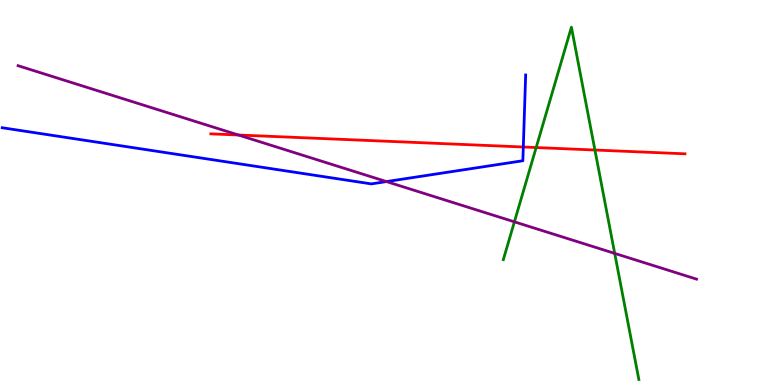[{'lines': ['blue', 'red'], 'intersections': [{'x': 6.75, 'y': 6.18}]}, {'lines': ['green', 'red'], 'intersections': [{'x': 6.92, 'y': 6.17}, {'x': 7.68, 'y': 6.1}]}, {'lines': ['purple', 'red'], 'intersections': [{'x': 3.08, 'y': 6.49}]}, {'lines': ['blue', 'green'], 'intersections': []}, {'lines': ['blue', 'purple'], 'intersections': [{'x': 4.99, 'y': 5.28}]}, {'lines': ['green', 'purple'], 'intersections': [{'x': 6.64, 'y': 4.24}, {'x': 7.93, 'y': 3.42}]}]